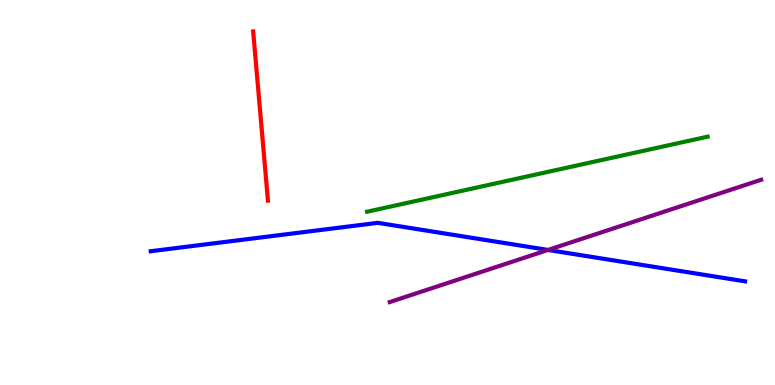[{'lines': ['blue', 'red'], 'intersections': []}, {'lines': ['green', 'red'], 'intersections': []}, {'lines': ['purple', 'red'], 'intersections': []}, {'lines': ['blue', 'green'], 'intersections': []}, {'lines': ['blue', 'purple'], 'intersections': [{'x': 7.07, 'y': 3.51}]}, {'lines': ['green', 'purple'], 'intersections': []}]